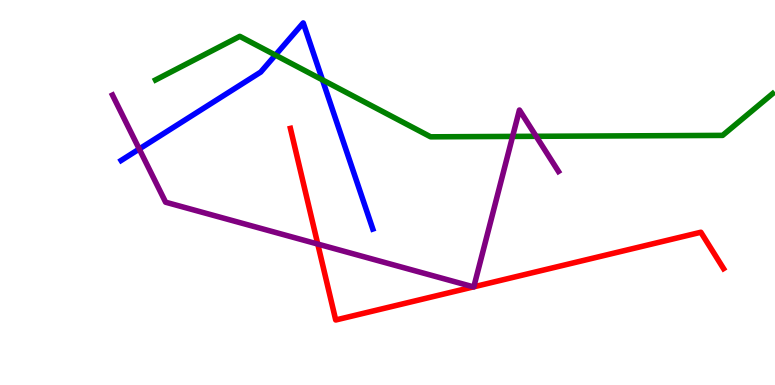[{'lines': ['blue', 'red'], 'intersections': []}, {'lines': ['green', 'red'], 'intersections': []}, {'lines': ['purple', 'red'], 'intersections': [{'x': 4.1, 'y': 3.66}, {'x': 6.11, 'y': 2.55}, {'x': 6.11, 'y': 2.55}]}, {'lines': ['blue', 'green'], 'intersections': [{'x': 3.55, 'y': 8.57}, {'x': 4.16, 'y': 7.93}]}, {'lines': ['blue', 'purple'], 'intersections': [{'x': 1.8, 'y': 6.13}]}, {'lines': ['green', 'purple'], 'intersections': [{'x': 6.61, 'y': 6.46}, {'x': 6.92, 'y': 6.46}]}]